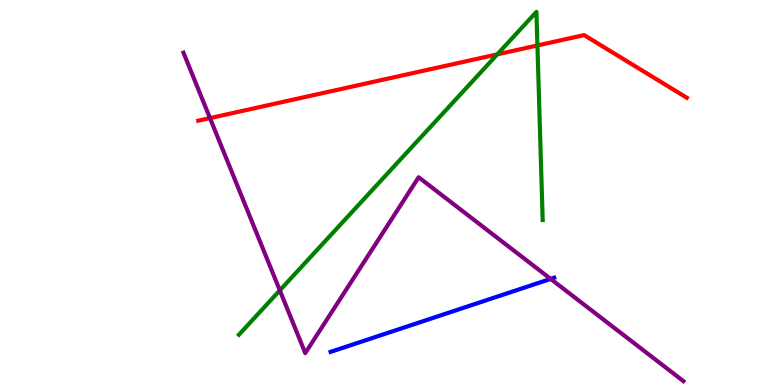[{'lines': ['blue', 'red'], 'intersections': []}, {'lines': ['green', 'red'], 'intersections': [{'x': 6.42, 'y': 8.59}, {'x': 6.93, 'y': 8.82}]}, {'lines': ['purple', 'red'], 'intersections': [{'x': 2.71, 'y': 6.93}]}, {'lines': ['blue', 'green'], 'intersections': []}, {'lines': ['blue', 'purple'], 'intersections': [{'x': 7.11, 'y': 2.76}]}, {'lines': ['green', 'purple'], 'intersections': [{'x': 3.61, 'y': 2.46}]}]